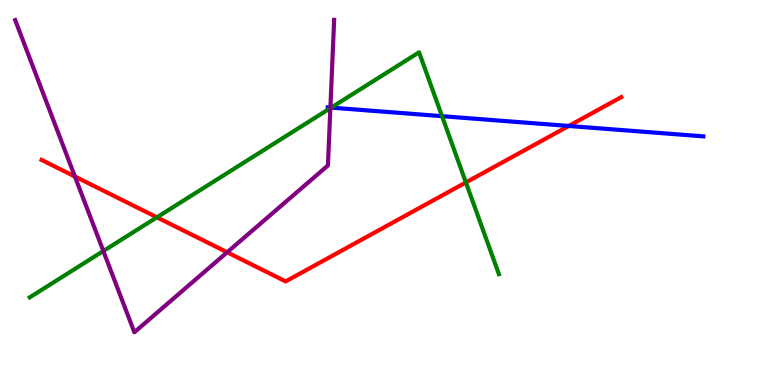[{'lines': ['blue', 'red'], 'intersections': [{'x': 7.34, 'y': 6.73}]}, {'lines': ['green', 'red'], 'intersections': [{'x': 2.02, 'y': 4.36}, {'x': 6.01, 'y': 5.26}]}, {'lines': ['purple', 'red'], 'intersections': [{'x': 0.966, 'y': 5.42}, {'x': 2.93, 'y': 3.45}]}, {'lines': ['blue', 'green'], 'intersections': [{'x': 4.27, 'y': 7.2}, {'x': 5.7, 'y': 6.98}]}, {'lines': ['blue', 'purple'], 'intersections': [{'x': 4.26, 'y': 7.21}]}, {'lines': ['green', 'purple'], 'intersections': [{'x': 1.33, 'y': 3.48}, {'x': 4.26, 'y': 7.19}]}]